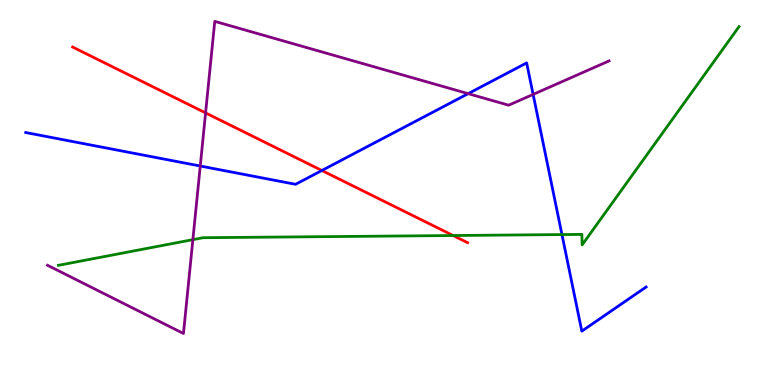[{'lines': ['blue', 'red'], 'intersections': [{'x': 4.15, 'y': 5.57}]}, {'lines': ['green', 'red'], 'intersections': [{'x': 5.85, 'y': 3.88}]}, {'lines': ['purple', 'red'], 'intersections': [{'x': 2.65, 'y': 7.07}]}, {'lines': ['blue', 'green'], 'intersections': [{'x': 7.25, 'y': 3.91}]}, {'lines': ['blue', 'purple'], 'intersections': [{'x': 2.58, 'y': 5.69}, {'x': 6.04, 'y': 7.57}, {'x': 6.88, 'y': 7.55}]}, {'lines': ['green', 'purple'], 'intersections': [{'x': 2.49, 'y': 3.78}]}]